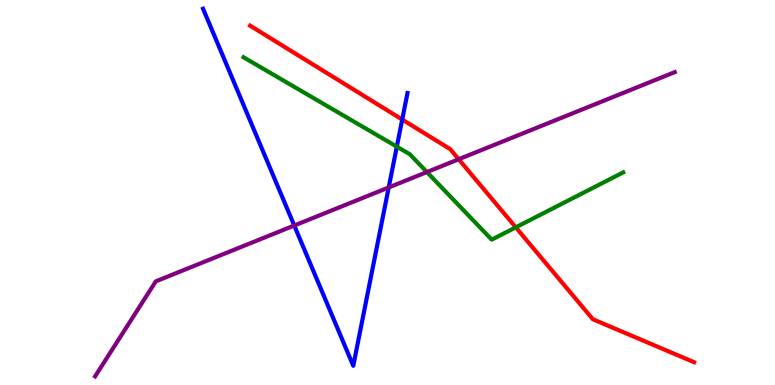[{'lines': ['blue', 'red'], 'intersections': [{'x': 5.19, 'y': 6.9}]}, {'lines': ['green', 'red'], 'intersections': [{'x': 6.66, 'y': 4.09}]}, {'lines': ['purple', 'red'], 'intersections': [{'x': 5.92, 'y': 5.86}]}, {'lines': ['blue', 'green'], 'intersections': [{'x': 5.12, 'y': 6.19}]}, {'lines': ['blue', 'purple'], 'intersections': [{'x': 3.8, 'y': 4.14}, {'x': 5.02, 'y': 5.13}]}, {'lines': ['green', 'purple'], 'intersections': [{'x': 5.51, 'y': 5.53}]}]